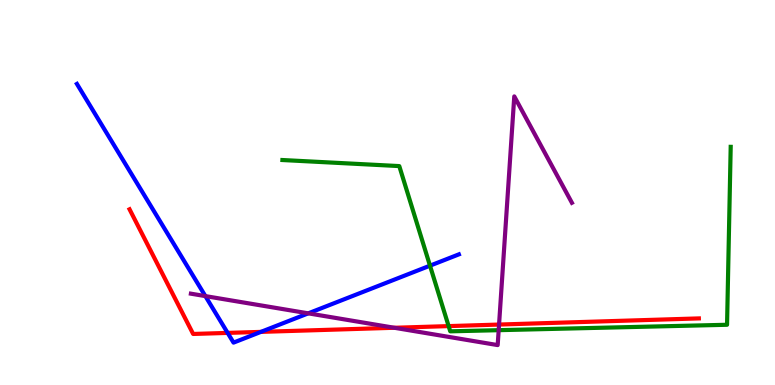[{'lines': ['blue', 'red'], 'intersections': [{'x': 2.94, 'y': 1.35}, {'x': 3.37, 'y': 1.38}]}, {'lines': ['green', 'red'], 'intersections': [{'x': 5.79, 'y': 1.53}]}, {'lines': ['purple', 'red'], 'intersections': [{'x': 5.09, 'y': 1.49}, {'x': 6.44, 'y': 1.57}]}, {'lines': ['blue', 'green'], 'intersections': [{'x': 5.55, 'y': 3.1}]}, {'lines': ['blue', 'purple'], 'intersections': [{'x': 2.65, 'y': 2.31}, {'x': 3.98, 'y': 1.86}]}, {'lines': ['green', 'purple'], 'intersections': [{'x': 6.43, 'y': 1.42}]}]